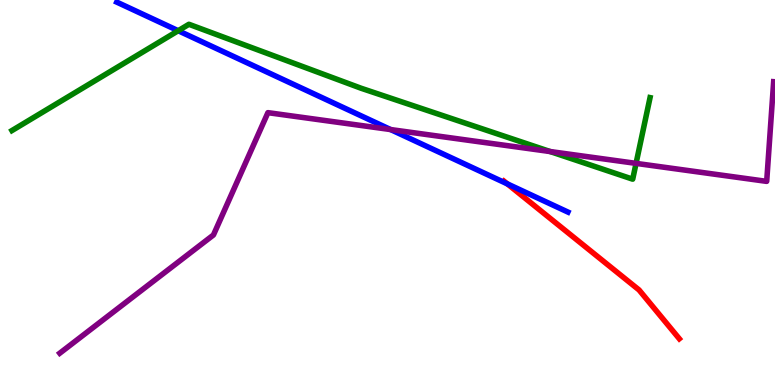[{'lines': ['blue', 'red'], 'intersections': [{'x': 6.55, 'y': 5.22}]}, {'lines': ['green', 'red'], 'intersections': []}, {'lines': ['purple', 'red'], 'intersections': []}, {'lines': ['blue', 'green'], 'intersections': [{'x': 2.3, 'y': 9.2}]}, {'lines': ['blue', 'purple'], 'intersections': [{'x': 5.04, 'y': 6.63}]}, {'lines': ['green', 'purple'], 'intersections': [{'x': 7.1, 'y': 6.06}, {'x': 8.21, 'y': 5.76}]}]